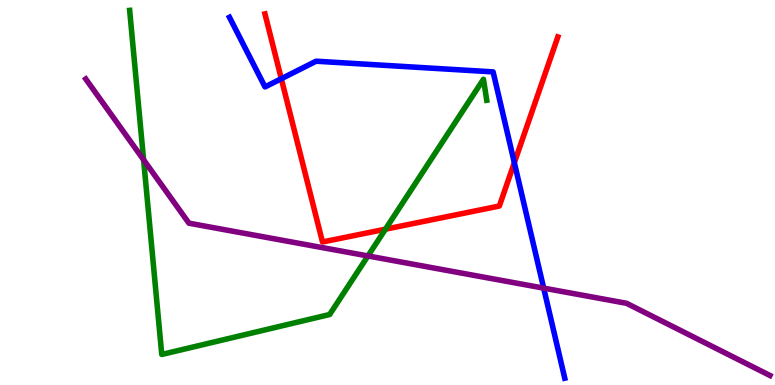[{'lines': ['blue', 'red'], 'intersections': [{'x': 3.63, 'y': 7.96}, {'x': 6.64, 'y': 5.77}]}, {'lines': ['green', 'red'], 'intersections': [{'x': 4.97, 'y': 4.05}]}, {'lines': ['purple', 'red'], 'intersections': []}, {'lines': ['blue', 'green'], 'intersections': []}, {'lines': ['blue', 'purple'], 'intersections': [{'x': 7.02, 'y': 2.52}]}, {'lines': ['green', 'purple'], 'intersections': [{'x': 1.85, 'y': 5.85}, {'x': 4.75, 'y': 3.35}]}]